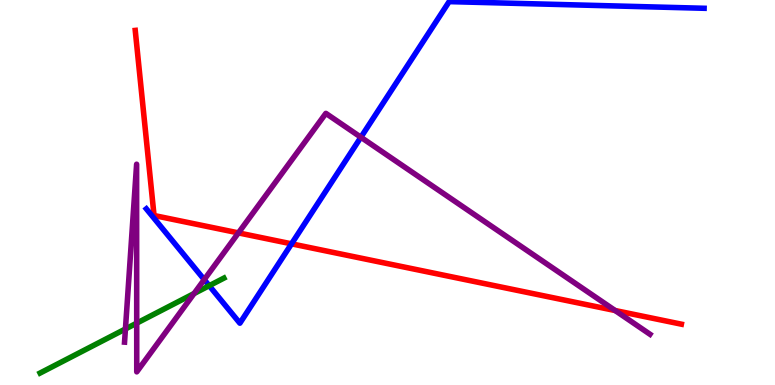[{'lines': ['blue', 'red'], 'intersections': [{'x': 3.76, 'y': 3.67}]}, {'lines': ['green', 'red'], 'intersections': []}, {'lines': ['purple', 'red'], 'intersections': [{'x': 3.08, 'y': 3.95}, {'x': 7.94, 'y': 1.93}]}, {'lines': ['blue', 'green'], 'intersections': [{'x': 2.7, 'y': 2.58}]}, {'lines': ['blue', 'purple'], 'intersections': [{'x': 2.64, 'y': 2.74}, {'x': 4.66, 'y': 6.44}]}, {'lines': ['green', 'purple'], 'intersections': [{'x': 1.62, 'y': 1.46}, {'x': 1.76, 'y': 1.61}, {'x': 2.5, 'y': 2.38}]}]